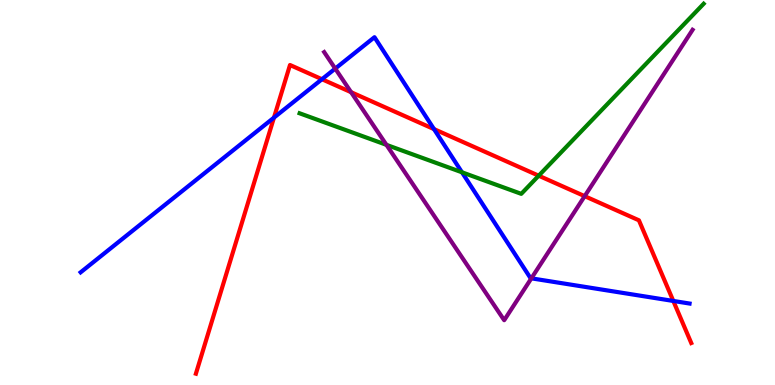[{'lines': ['blue', 'red'], 'intersections': [{'x': 3.53, 'y': 6.94}, {'x': 4.15, 'y': 7.94}, {'x': 5.6, 'y': 6.65}, {'x': 8.69, 'y': 2.18}]}, {'lines': ['green', 'red'], 'intersections': [{'x': 6.95, 'y': 5.44}]}, {'lines': ['purple', 'red'], 'intersections': [{'x': 4.53, 'y': 7.61}, {'x': 7.54, 'y': 4.9}]}, {'lines': ['blue', 'green'], 'intersections': [{'x': 5.96, 'y': 5.52}]}, {'lines': ['blue', 'purple'], 'intersections': [{'x': 4.33, 'y': 8.22}, {'x': 6.86, 'y': 2.77}]}, {'lines': ['green', 'purple'], 'intersections': [{'x': 4.99, 'y': 6.24}]}]